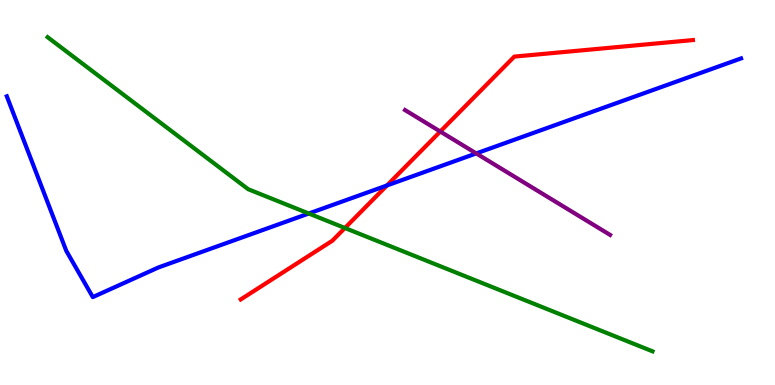[{'lines': ['blue', 'red'], 'intersections': [{'x': 4.99, 'y': 5.18}]}, {'lines': ['green', 'red'], 'intersections': [{'x': 4.45, 'y': 4.08}]}, {'lines': ['purple', 'red'], 'intersections': [{'x': 5.68, 'y': 6.58}]}, {'lines': ['blue', 'green'], 'intersections': [{'x': 3.98, 'y': 4.45}]}, {'lines': ['blue', 'purple'], 'intersections': [{'x': 6.15, 'y': 6.01}]}, {'lines': ['green', 'purple'], 'intersections': []}]